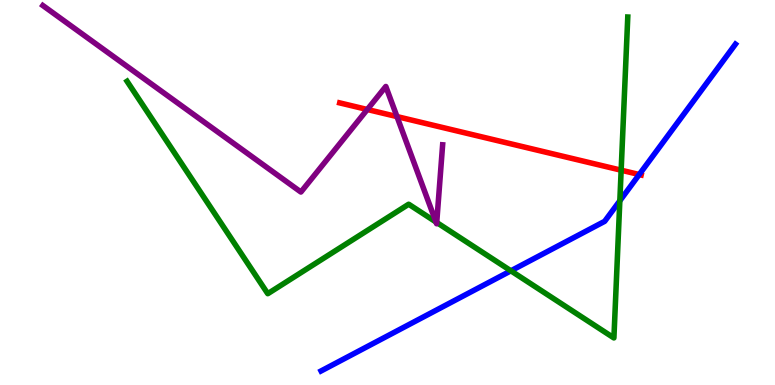[{'lines': ['blue', 'red'], 'intersections': [{'x': 8.25, 'y': 5.47}]}, {'lines': ['green', 'red'], 'intersections': [{'x': 8.01, 'y': 5.58}]}, {'lines': ['purple', 'red'], 'intersections': [{'x': 4.74, 'y': 7.16}, {'x': 5.12, 'y': 6.97}]}, {'lines': ['blue', 'green'], 'intersections': [{'x': 6.59, 'y': 2.97}, {'x': 8.0, 'y': 4.78}]}, {'lines': ['blue', 'purple'], 'intersections': []}, {'lines': ['green', 'purple'], 'intersections': [{'x': 5.63, 'y': 4.23}, {'x': 5.64, 'y': 4.22}]}]